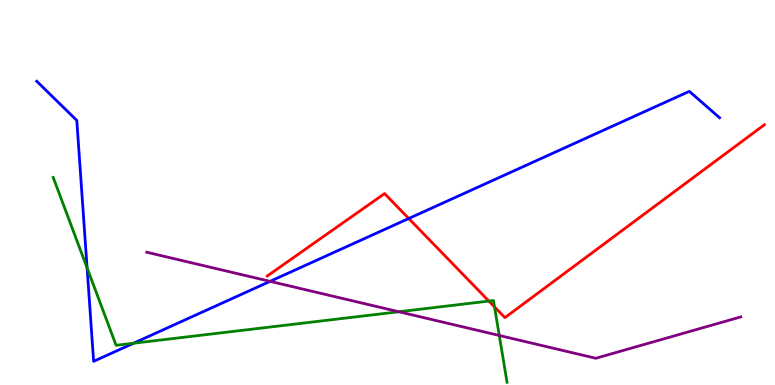[{'lines': ['blue', 'red'], 'intersections': [{'x': 5.27, 'y': 4.32}]}, {'lines': ['green', 'red'], 'intersections': [{'x': 6.31, 'y': 2.18}, {'x': 6.38, 'y': 2.03}]}, {'lines': ['purple', 'red'], 'intersections': []}, {'lines': ['blue', 'green'], 'intersections': [{'x': 1.12, 'y': 3.04}, {'x': 1.72, 'y': 1.08}]}, {'lines': ['blue', 'purple'], 'intersections': [{'x': 3.48, 'y': 2.69}]}, {'lines': ['green', 'purple'], 'intersections': [{'x': 5.15, 'y': 1.9}, {'x': 6.44, 'y': 1.29}]}]